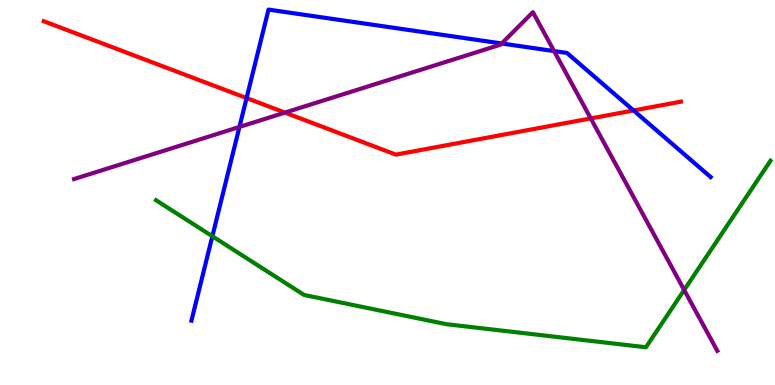[{'lines': ['blue', 'red'], 'intersections': [{'x': 3.18, 'y': 7.45}, {'x': 8.17, 'y': 7.13}]}, {'lines': ['green', 'red'], 'intersections': []}, {'lines': ['purple', 'red'], 'intersections': [{'x': 3.68, 'y': 7.08}, {'x': 7.62, 'y': 6.92}]}, {'lines': ['blue', 'green'], 'intersections': [{'x': 2.74, 'y': 3.86}]}, {'lines': ['blue', 'purple'], 'intersections': [{'x': 3.09, 'y': 6.7}, {'x': 6.47, 'y': 8.87}, {'x': 7.15, 'y': 8.67}]}, {'lines': ['green', 'purple'], 'intersections': [{'x': 8.83, 'y': 2.47}]}]